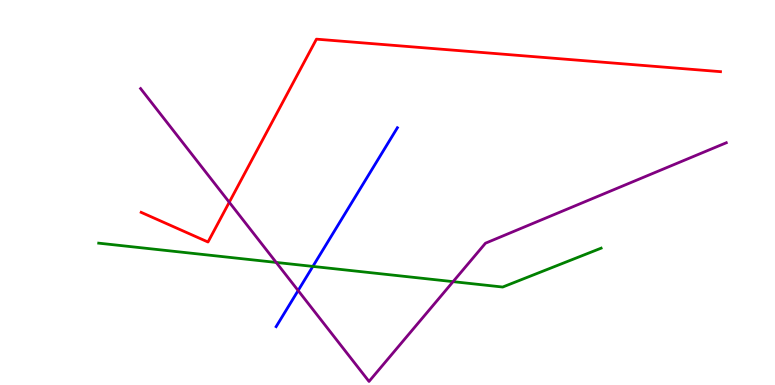[{'lines': ['blue', 'red'], 'intersections': []}, {'lines': ['green', 'red'], 'intersections': []}, {'lines': ['purple', 'red'], 'intersections': [{'x': 2.96, 'y': 4.75}]}, {'lines': ['blue', 'green'], 'intersections': [{'x': 4.04, 'y': 3.08}]}, {'lines': ['blue', 'purple'], 'intersections': [{'x': 3.85, 'y': 2.45}]}, {'lines': ['green', 'purple'], 'intersections': [{'x': 3.56, 'y': 3.18}, {'x': 5.85, 'y': 2.68}]}]